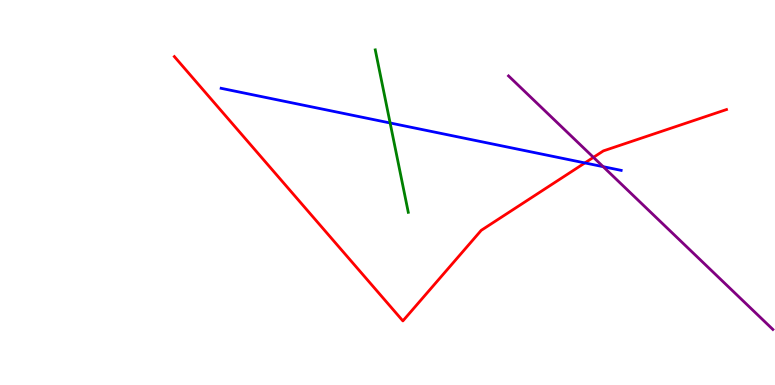[{'lines': ['blue', 'red'], 'intersections': [{'x': 7.55, 'y': 5.77}]}, {'lines': ['green', 'red'], 'intersections': []}, {'lines': ['purple', 'red'], 'intersections': [{'x': 7.66, 'y': 5.91}]}, {'lines': ['blue', 'green'], 'intersections': [{'x': 5.03, 'y': 6.81}]}, {'lines': ['blue', 'purple'], 'intersections': [{'x': 7.78, 'y': 5.67}]}, {'lines': ['green', 'purple'], 'intersections': []}]